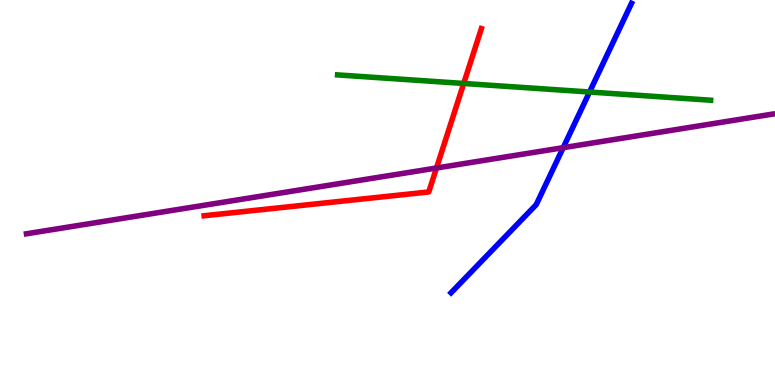[{'lines': ['blue', 'red'], 'intersections': []}, {'lines': ['green', 'red'], 'intersections': [{'x': 5.98, 'y': 7.83}]}, {'lines': ['purple', 'red'], 'intersections': [{'x': 5.63, 'y': 5.64}]}, {'lines': ['blue', 'green'], 'intersections': [{'x': 7.61, 'y': 7.61}]}, {'lines': ['blue', 'purple'], 'intersections': [{'x': 7.27, 'y': 6.16}]}, {'lines': ['green', 'purple'], 'intersections': []}]